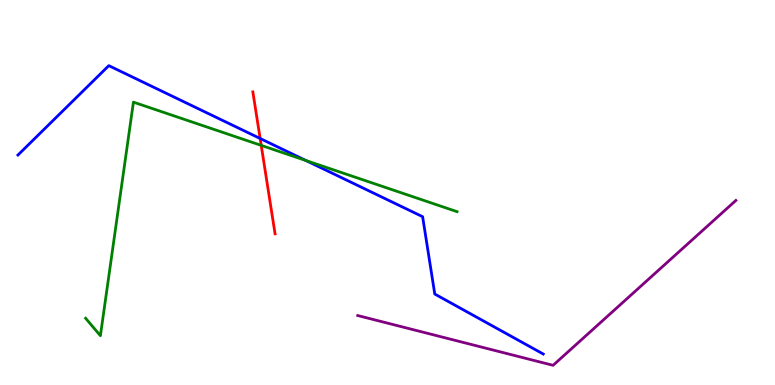[{'lines': ['blue', 'red'], 'intersections': [{'x': 3.36, 'y': 6.4}]}, {'lines': ['green', 'red'], 'intersections': [{'x': 3.37, 'y': 6.22}]}, {'lines': ['purple', 'red'], 'intersections': []}, {'lines': ['blue', 'green'], 'intersections': [{'x': 3.95, 'y': 5.83}]}, {'lines': ['blue', 'purple'], 'intersections': []}, {'lines': ['green', 'purple'], 'intersections': []}]